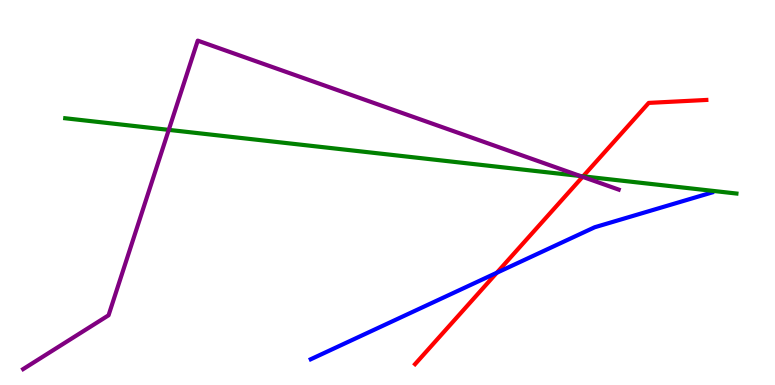[{'lines': ['blue', 'red'], 'intersections': [{'x': 6.41, 'y': 2.92}]}, {'lines': ['green', 'red'], 'intersections': [{'x': 7.52, 'y': 5.42}]}, {'lines': ['purple', 'red'], 'intersections': [{'x': 7.52, 'y': 5.41}]}, {'lines': ['blue', 'green'], 'intersections': []}, {'lines': ['blue', 'purple'], 'intersections': []}, {'lines': ['green', 'purple'], 'intersections': [{'x': 2.18, 'y': 6.63}, {'x': 7.49, 'y': 5.43}]}]